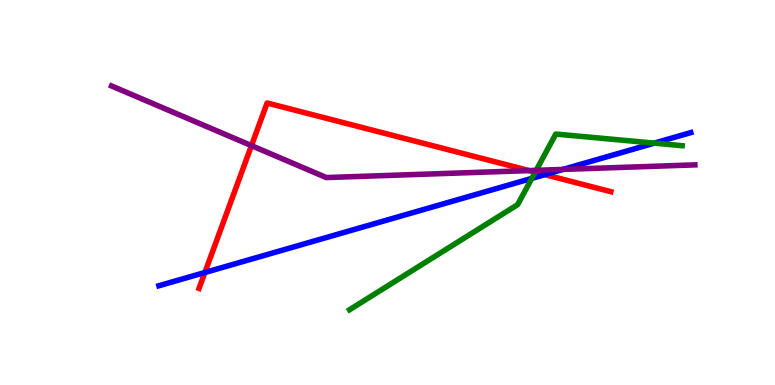[{'lines': ['blue', 'red'], 'intersections': [{'x': 2.64, 'y': 2.92}, {'x': 7.03, 'y': 5.46}]}, {'lines': ['green', 'red'], 'intersections': [{'x': 6.91, 'y': 5.53}]}, {'lines': ['purple', 'red'], 'intersections': [{'x': 3.24, 'y': 6.22}, {'x': 6.83, 'y': 5.57}]}, {'lines': ['blue', 'green'], 'intersections': [{'x': 6.86, 'y': 5.37}, {'x': 8.44, 'y': 6.28}]}, {'lines': ['blue', 'purple'], 'intersections': [{'x': 7.26, 'y': 5.6}]}, {'lines': ['green', 'purple'], 'intersections': [{'x': 6.92, 'y': 5.58}]}]